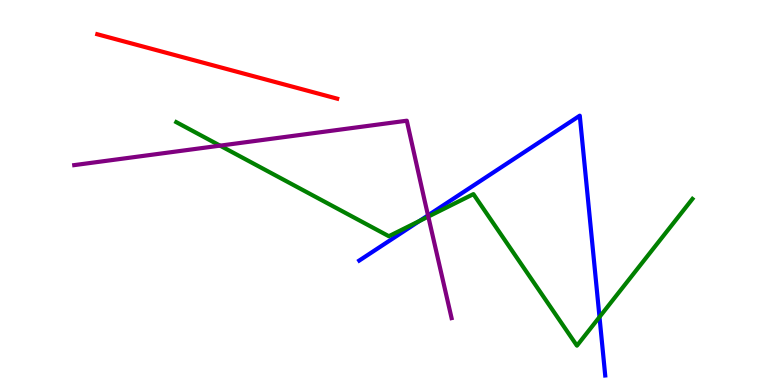[{'lines': ['blue', 'red'], 'intersections': []}, {'lines': ['green', 'red'], 'intersections': []}, {'lines': ['purple', 'red'], 'intersections': []}, {'lines': ['blue', 'green'], 'intersections': [{'x': 5.41, 'y': 4.26}, {'x': 7.74, 'y': 1.77}]}, {'lines': ['blue', 'purple'], 'intersections': [{'x': 5.52, 'y': 4.41}]}, {'lines': ['green', 'purple'], 'intersections': [{'x': 2.84, 'y': 6.22}, {'x': 5.53, 'y': 4.37}]}]